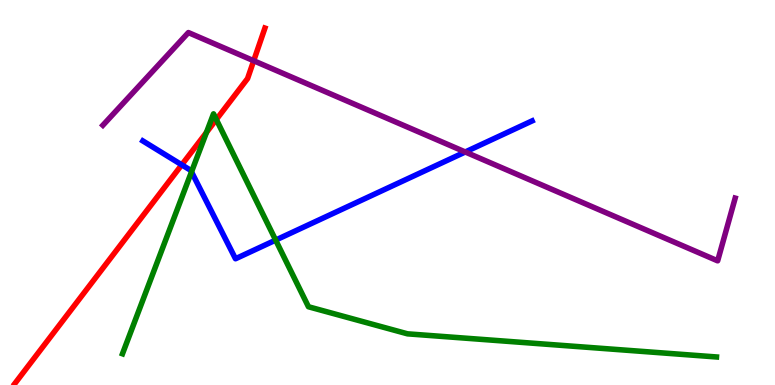[{'lines': ['blue', 'red'], 'intersections': [{'x': 2.35, 'y': 5.72}]}, {'lines': ['green', 'red'], 'intersections': [{'x': 2.66, 'y': 6.56}, {'x': 2.79, 'y': 6.9}]}, {'lines': ['purple', 'red'], 'intersections': [{'x': 3.27, 'y': 8.42}]}, {'lines': ['blue', 'green'], 'intersections': [{'x': 2.47, 'y': 5.54}, {'x': 3.56, 'y': 3.76}]}, {'lines': ['blue', 'purple'], 'intersections': [{'x': 6.0, 'y': 6.05}]}, {'lines': ['green', 'purple'], 'intersections': []}]